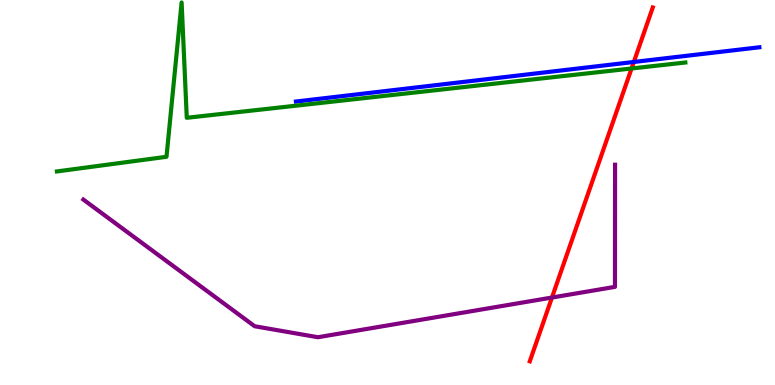[{'lines': ['blue', 'red'], 'intersections': [{'x': 8.18, 'y': 8.39}]}, {'lines': ['green', 'red'], 'intersections': [{'x': 8.15, 'y': 8.22}]}, {'lines': ['purple', 'red'], 'intersections': [{'x': 7.12, 'y': 2.27}]}, {'lines': ['blue', 'green'], 'intersections': []}, {'lines': ['blue', 'purple'], 'intersections': []}, {'lines': ['green', 'purple'], 'intersections': []}]